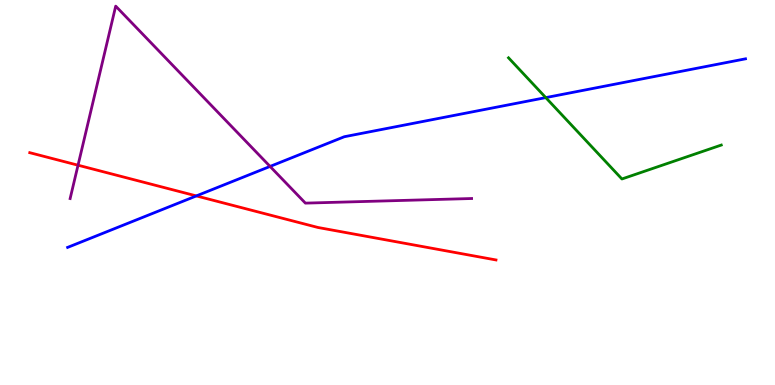[{'lines': ['blue', 'red'], 'intersections': [{'x': 2.53, 'y': 4.91}]}, {'lines': ['green', 'red'], 'intersections': []}, {'lines': ['purple', 'red'], 'intersections': [{'x': 1.01, 'y': 5.71}]}, {'lines': ['blue', 'green'], 'intersections': [{'x': 7.04, 'y': 7.46}]}, {'lines': ['blue', 'purple'], 'intersections': [{'x': 3.48, 'y': 5.68}]}, {'lines': ['green', 'purple'], 'intersections': []}]